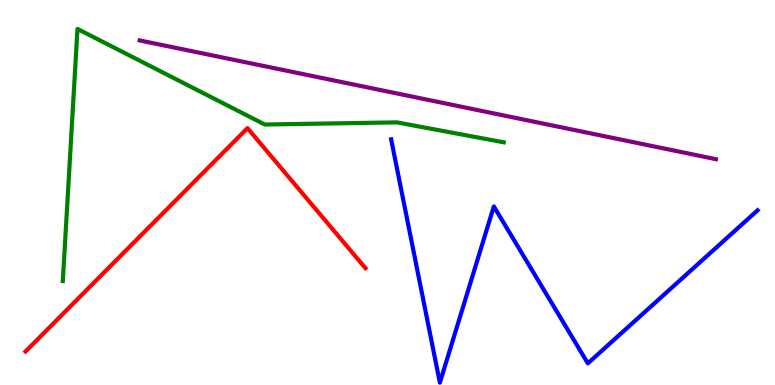[{'lines': ['blue', 'red'], 'intersections': []}, {'lines': ['green', 'red'], 'intersections': []}, {'lines': ['purple', 'red'], 'intersections': []}, {'lines': ['blue', 'green'], 'intersections': []}, {'lines': ['blue', 'purple'], 'intersections': []}, {'lines': ['green', 'purple'], 'intersections': []}]